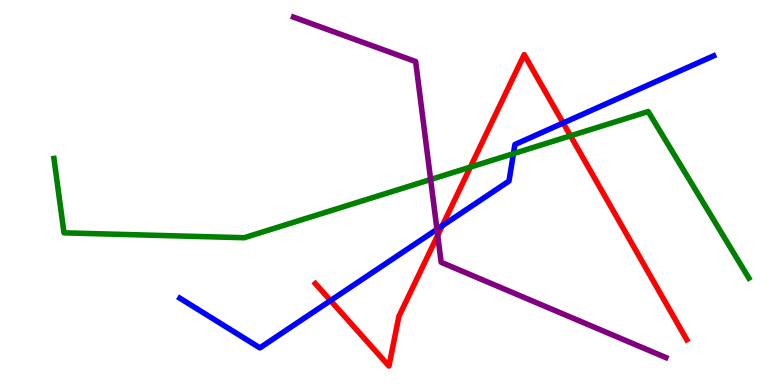[{'lines': ['blue', 'red'], 'intersections': [{'x': 4.26, 'y': 2.19}, {'x': 5.71, 'y': 4.14}, {'x': 7.27, 'y': 6.81}]}, {'lines': ['green', 'red'], 'intersections': [{'x': 6.07, 'y': 5.66}, {'x': 7.36, 'y': 6.47}]}, {'lines': ['purple', 'red'], 'intersections': [{'x': 5.65, 'y': 3.89}]}, {'lines': ['blue', 'green'], 'intersections': [{'x': 6.63, 'y': 6.01}]}, {'lines': ['blue', 'purple'], 'intersections': [{'x': 5.64, 'y': 4.04}]}, {'lines': ['green', 'purple'], 'intersections': [{'x': 5.56, 'y': 5.34}]}]